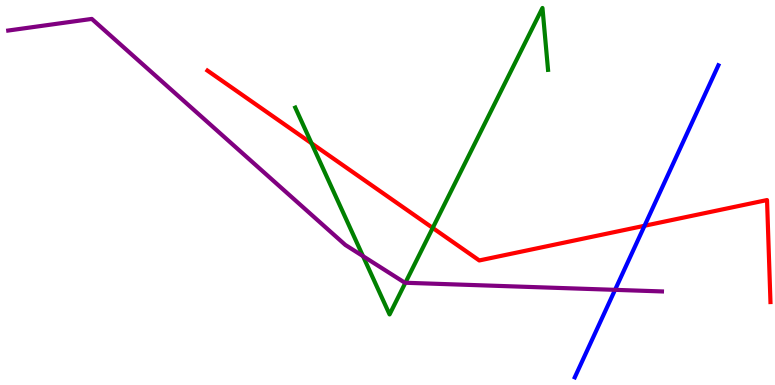[{'lines': ['blue', 'red'], 'intersections': [{'x': 8.32, 'y': 4.14}]}, {'lines': ['green', 'red'], 'intersections': [{'x': 4.02, 'y': 6.28}, {'x': 5.58, 'y': 4.08}]}, {'lines': ['purple', 'red'], 'intersections': []}, {'lines': ['blue', 'green'], 'intersections': []}, {'lines': ['blue', 'purple'], 'intersections': [{'x': 7.94, 'y': 2.47}]}, {'lines': ['green', 'purple'], 'intersections': [{'x': 4.68, 'y': 3.35}, {'x': 5.23, 'y': 2.66}]}]